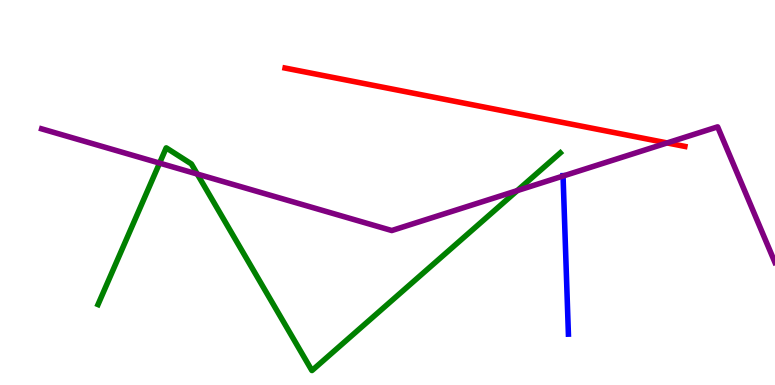[{'lines': ['blue', 'red'], 'intersections': []}, {'lines': ['green', 'red'], 'intersections': []}, {'lines': ['purple', 'red'], 'intersections': [{'x': 8.61, 'y': 6.29}]}, {'lines': ['blue', 'green'], 'intersections': []}, {'lines': ['blue', 'purple'], 'intersections': [{'x': 7.27, 'y': 5.43}]}, {'lines': ['green', 'purple'], 'intersections': [{'x': 2.06, 'y': 5.76}, {'x': 2.55, 'y': 5.48}, {'x': 6.67, 'y': 5.05}]}]